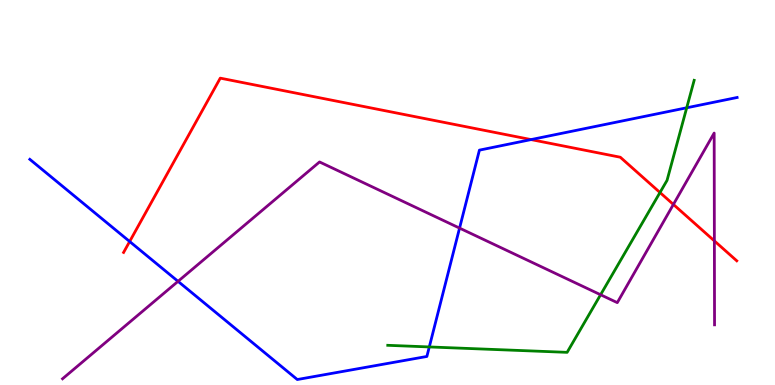[{'lines': ['blue', 'red'], 'intersections': [{'x': 1.67, 'y': 3.73}, {'x': 6.85, 'y': 6.37}]}, {'lines': ['green', 'red'], 'intersections': [{'x': 8.52, 'y': 5.0}]}, {'lines': ['purple', 'red'], 'intersections': [{'x': 8.69, 'y': 4.69}, {'x': 9.22, 'y': 3.74}]}, {'lines': ['blue', 'green'], 'intersections': [{'x': 5.54, 'y': 0.989}, {'x': 8.86, 'y': 7.2}]}, {'lines': ['blue', 'purple'], 'intersections': [{'x': 2.3, 'y': 2.69}, {'x': 5.93, 'y': 4.08}]}, {'lines': ['green', 'purple'], 'intersections': [{'x': 7.75, 'y': 2.34}]}]